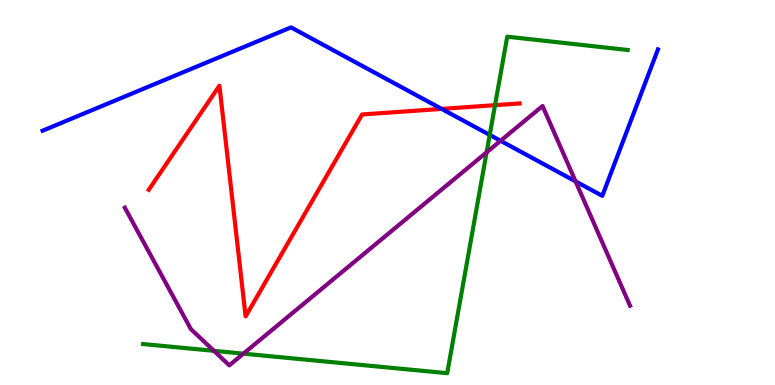[{'lines': ['blue', 'red'], 'intersections': [{'x': 5.7, 'y': 7.17}]}, {'lines': ['green', 'red'], 'intersections': [{'x': 6.39, 'y': 7.27}]}, {'lines': ['purple', 'red'], 'intersections': []}, {'lines': ['blue', 'green'], 'intersections': [{'x': 6.32, 'y': 6.5}]}, {'lines': ['blue', 'purple'], 'intersections': [{'x': 6.46, 'y': 6.34}, {'x': 7.43, 'y': 5.29}]}, {'lines': ['green', 'purple'], 'intersections': [{'x': 2.76, 'y': 0.887}, {'x': 3.14, 'y': 0.814}, {'x': 6.28, 'y': 6.04}]}]